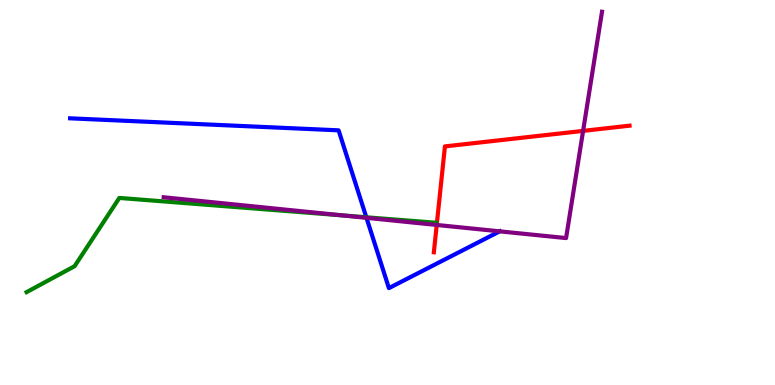[{'lines': ['blue', 'red'], 'intersections': []}, {'lines': ['green', 'red'], 'intersections': []}, {'lines': ['purple', 'red'], 'intersections': [{'x': 5.64, 'y': 4.16}, {'x': 7.52, 'y': 6.6}]}, {'lines': ['blue', 'green'], 'intersections': [{'x': 4.73, 'y': 4.36}]}, {'lines': ['blue', 'purple'], 'intersections': [{'x': 4.73, 'y': 4.34}, {'x': 6.45, 'y': 3.99}]}, {'lines': ['green', 'purple'], 'intersections': [{'x': 4.43, 'y': 4.4}]}]